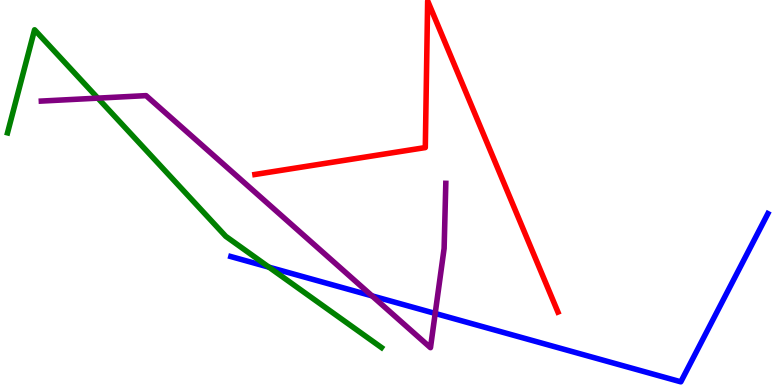[{'lines': ['blue', 'red'], 'intersections': []}, {'lines': ['green', 'red'], 'intersections': []}, {'lines': ['purple', 'red'], 'intersections': []}, {'lines': ['blue', 'green'], 'intersections': [{'x': 3.47, 'y': 3.06}]}, {'lines': ['blue', 'purple'], 'intersections': [{'x': 4.8, 'y': 2.32}, {'x': 5.62, 'y': 1.86}]}, {'lines': ['green', 'purple'], 'intersections': [{'x': 1.26, 'y': 7.45}]}]